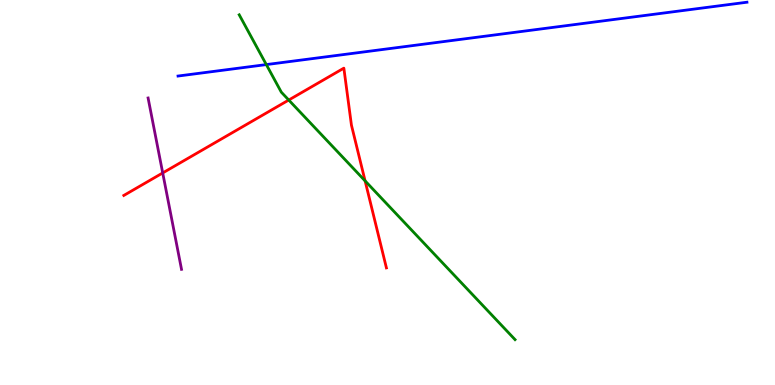[{'lines': ['blue', 'red'], 'intersections': []}, {'lines': ['green', 'red'], 'intersections': [{'x': 3.73, 'y': 7.4}, {'x': 4.71, 'y': 5.3}]}, {'lines': ['purple', 'red'], 'intersections': [{'x': 2.1, 'y': 5.51}]}, {'lines': ['blue', 'green'], 'intersections': [{'x': 3.44, 'y': 8.32}]}, {'lines': ['blue', 'purple'], 'intersections': []}, {'lines': ['green', 'purple'], 'intersections': []}]